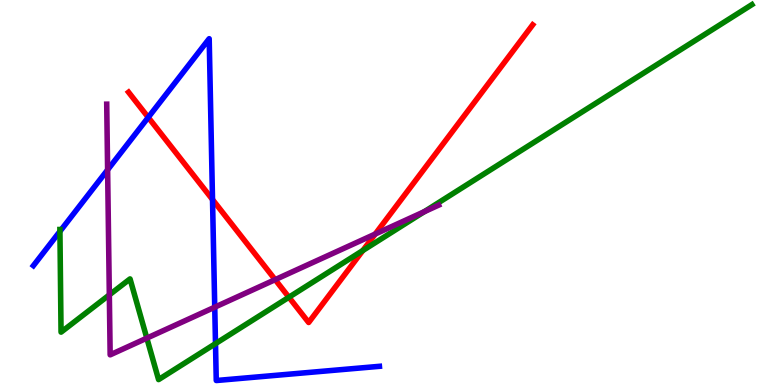[{'lines': ['blue', 'red'], 'intersections': [{'x': 1.91, 'y': 6.95}, {'x': 2.74, 'y': 4.82}]}, {'lines': ['green', 'red'], 'intersections': [{'x': 3.73, 'y': 2.28}, {'x': 4.68, 'y': 3.49}]}, {'lines': ['purple', 'red'], 'intersections': [{'x': 3.55, 'y': 2.74}, {'x': 4.84, 'y': 3.92}]}, {'lines': ['blue', 'green'], 'intersections': [{'x': 0.773, 'y': 3.99}, {'x': 2.78, 'y': 1.07}]}, {'lines': ['blue', 'purple'], 'intersections': [{'x': 1.39, 'y': 5.59}, {'x': 2.77, 'y': 2.02}]}, {'lines': ['green', 'purple'], 'intersections': [{'x': 1.41, 'y': 2.34}, {'x': 1.89, 'y': 1.22}, {'x': 5.47, 'y': 4.5}]}]